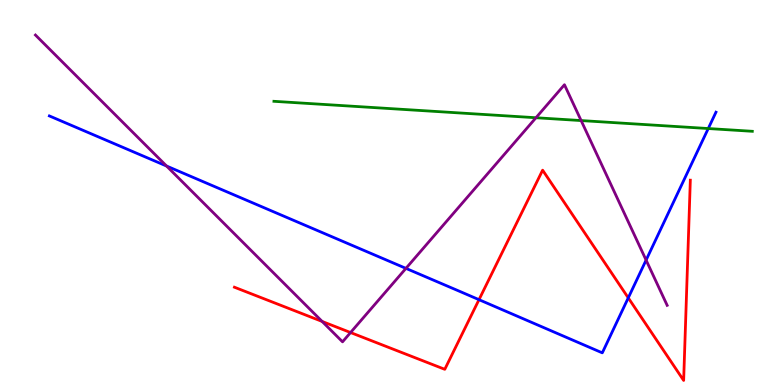[{'lines': ['blue', 'red'], 'intersections': [{'x': 6.18, 'y': 2.22}, {'x': 8.11, 'y': 2.26}]}, {'lines': ['green', 'red'], 'intersections': []}, {'lines': ['purple', 'red'], 'intersections': [{'x': 4.16, 'y': 1.65}, {'x': 4.52, 'y': 1.36}]}, {'lines': ['blue', 'green'], 'intersections': [{'x': 9.14, 'y': 6.66}]}, {'lines': ['blue', 'purple'], 'intersections': [{'x': 2.15, 'y': 5.69}, {'x': 5.24, 'y': 3.03}, {'x': 8.34, 'y': 3.24}]}, {'lines': ['green', 'purple'], 'intersections': [{'x': 6.92, 'y': 6.94}, {'x': 7.5, 'y': 6.87}]}]